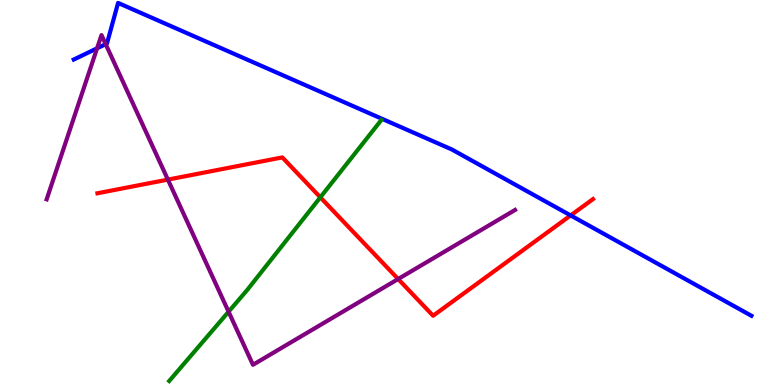[{'lines': ['blue', 'red'], 'intersections': [{'x': 7.36, 'y': 4.4}]}, {'lines': ['green', 'red'], 'intersections': [{'x': 4.13, 'y': 4.87}]}, {'lines': ['purple', 'red'], 'intersections': [{'x': 2.17, 'y': 5.33}, {'x': 5.14, 'y': 2.75}]}, {'lines': ['blue', 'green'], 'intersections': []}, {'lines': ['blue', 'purple'], 'intersections': [{'x': 1.25, 'y': 8.75}, {'x': 1.36, 'y': 8.85}]}, {'lines': ['green', 'purple'], 'intersections': [{'x': 2.95, 'y': 1.9}]}]